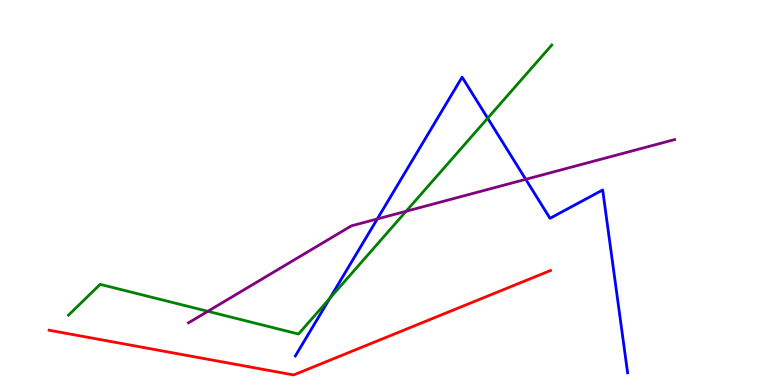[{'lines': ['blue', 'red'], 'intersections': []}, {'lines': ['green', 'red'], 'intersections': []}, {'lines': ['purple', 'red'], 'intersections': []}, {'lines': ['blue', 'green'], 'intersections': [{'x': 4.26, 'y': 2.25}, {'x': 6.29, 'y': 6.93}]}, {'lines': ['blue', 'purple'], 'intersections': [{'x': 4.87, 'y': 4.31}, {'x': 6.78, 'y': 5.34}]}, {'lines': ['green', 'purple'], 'intersections': [{'x': 2.68, 'y': 1.91}, {'x': 5.24, 'y': 4.51}]}]